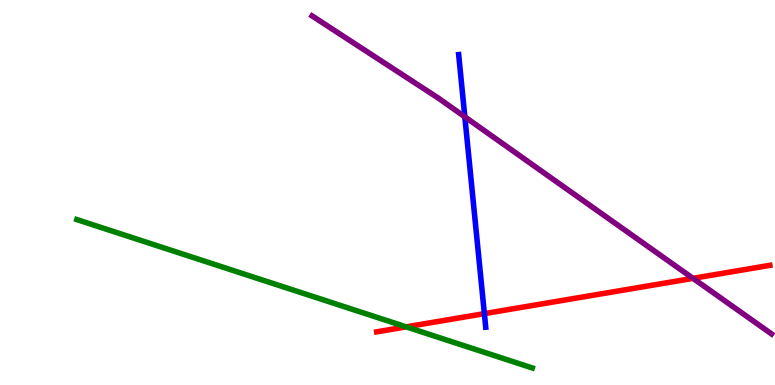[{'lines': ['blue', 'red'], 'intersections': [{'x': 6.25, 'y': 1.85}]}, {'lines': ['green', 'red'], 'intersections': [{'x': 5.24, 'y': 1.51}]}, {'lines': ['purple', 'red'], 'intersections': [{'x': 8.94, 'y': 2.77}]}, {'lines': ['blue', 'green'], 'intersections': []}, {'lines': ['blue', 'purple'], 'intersections': [{'x': 6.0, 'y': 6.96}]}, {'lines': ['green', 'purple'], 'intersections': []}]